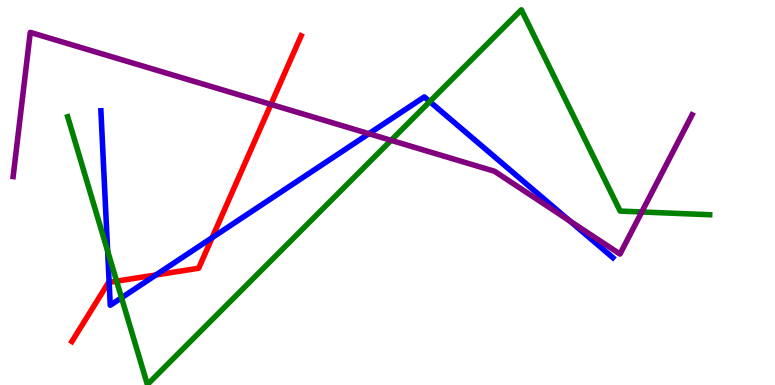[{'lines': ['blue', 'red'], 'intersections': [{'x': 1.41, 'y': 2.67}, {'x': 2.01, 'y': 2.86}, {'x': 2.74, 'y': 3.83}]}, {'lines': ['green', 'red'], 'intersections': [{'x': 1.5, 'y': 2.7}]}, {'lines': ['purple', 'red'], 'intersections': [{'x': 3.5, 'y': 7.29}]}, {'lines': ['blue', 'green'], 'intersections': [{'x': 1.39, 'y': 3.48}, {'x': 1.57, 'y': 2.27}, {'x': 5.55, 'y': 7.36}]}, {'lines': ['blue', 'purple'], 'intersections': [{'x': 4.76, 'y': 6.53}, {'x': 7.35, 'y': 4.26}]}, {'lines': ['green', 'purple'], 'intersections': [{'x': 5.05, 'y': 6.36}, {'x': 8.28, 'y': 4.49}]}]